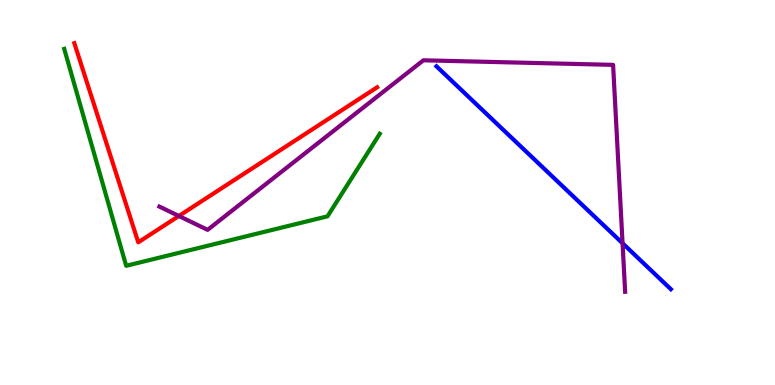[{'lines': ['blue', 'red'], 'intersections': []}, {'lines': ['green', 'red'], 'intersections': []}, {'lines': ['purple', 'red'], 'intersections': [{'x': 2.31, 'y': 4.39}]}, {'lines': ['blue', 'green'], 'intersections': []}, {'lines': ['blue', 'purple'], 'intersections': [{'x': 8.03, 'y': 3.68}]}, {'lines': ['green', 'purple'], 'intersections': []}]